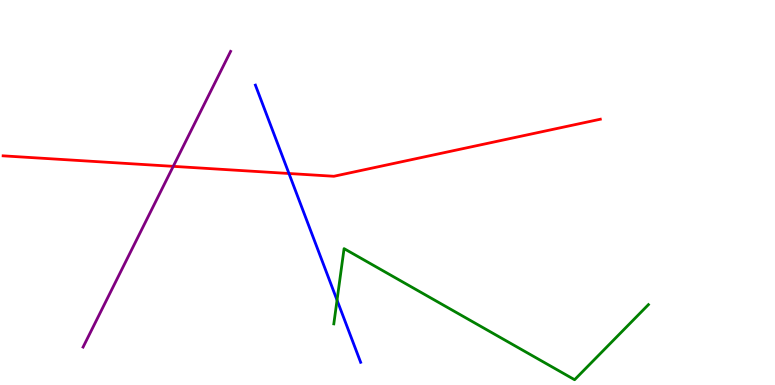[{'lines': ['blue', 'red'], 'intersections': [{'x': 3.73, 'y': 5.49}]}, {'lines': ['green', 'red'], 'intersections': []}, {'lines': ['purple', 'red'], 'intersections': [{'x': 2.24, 'y': 5.68}]}, {'lines': ['blue', 'green'], 'intersections': [{'x': 4.35, 'y': 2.2}]}, {'lines': ['blue', 'purple'], 'intersections': []}, {'lines': ['green', 'purple'], 'intersections': []}]